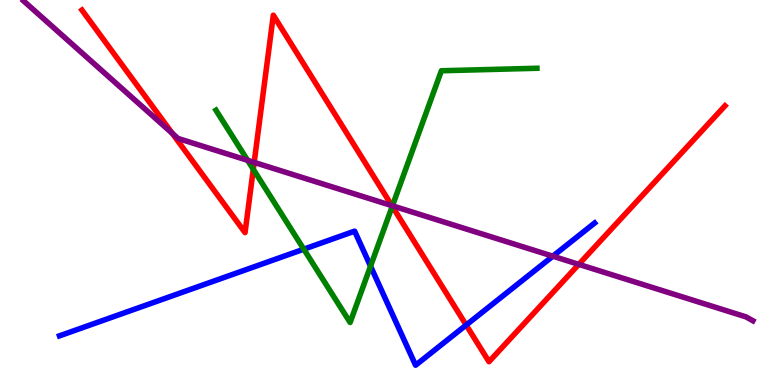[{'lines': ['blue', 'red'], 'intersections': [{'x': 6.02, 'y': 1.56}]}, {'lines': ['green', 'red'], 'intersections': [{'x': 3.27, 'y': 5.6}, {'x': 5.06, 'y': 4.64}]}, {'lines': ['purple', 'red'], 'intersections': [{'x': 2.22, 'y': 6.54}, {'x': 3.28, 'y': 5.78}, {'x': 5.06, 'y': 4.66}, {'x': 7.47, 'y': 3.13}]}, {'lines': ['blue', 'green'], 'intersections': [{'x': 3.92, 'y': 3.53}, {'x': 4.78, 'y': 3.09}]}, {'lines': ['blue', 'purple'], 'intersections': [{'x': 7.13, 'y': 3.35}]}, {'lines': ['green', 'purple'], 'intersections': [{'x': 3.2, 'y': 5.84}, {'x': 5.06, 'y': 4.65}]}]